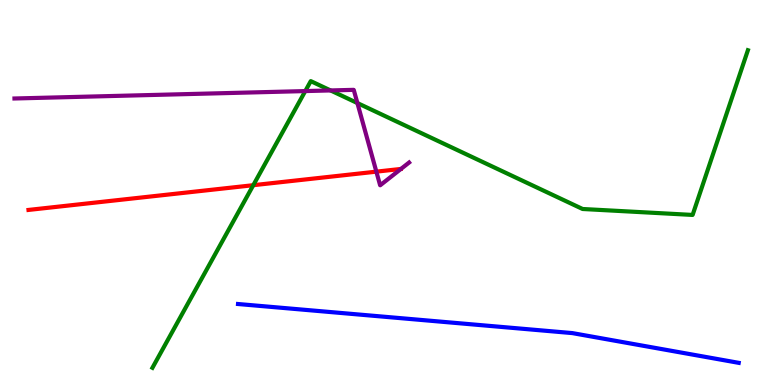[{'lines': ['blue', 'red'], 'intersections': []}, {'lines': ['green', 'red'], 'intersections': [{'x': 3.27, 'y': 5.19}]}, {'lines': ['purple', 'red'], 'intersections': [{'x': 4.86, 'y': 5.54}]}, {'lines': ['blue', 'green'], 'intersections': []}, {'lines': ['blue', 'purple'], 'intersections': []}, {'lines': ['green', 'purple'], 'intersections': [{'x': 3.94, 'y': 7.63}, {'x': 4.27, 'y': 7.65}, {'x': 4.61, 'y': 7.32}]}]